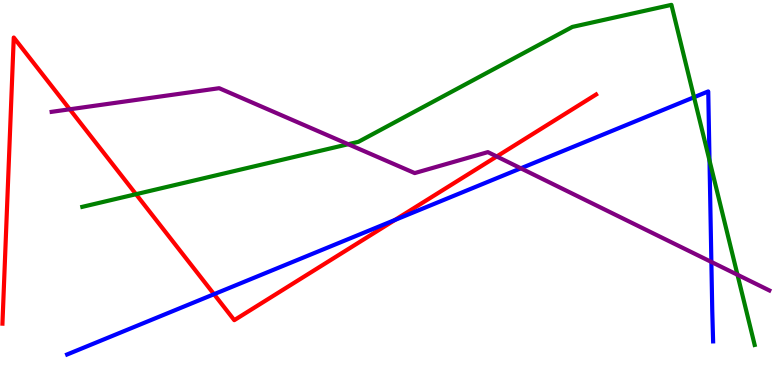[{'lines': ['blue', 'red'], 'intersections': [{'x': 2.76, 'y': 2.36}, {'x': 5.1, 'y': 4.29}]}, {'lines': ['green', 'red'], 'intersections': [{'x': 1.75, 'y': 4.96}]}, {'lines': ['purple', 'red'], 'intersections': [{'x': 0.9, 'y': 7.16}, {'x': 6.41, 'y': 5.94}]}, {'lines': ['blue', 'green'], 'intersections': [{'x': 8.96, 'y': 7.47}, {'x': 9.15, 'y': 5.83}]}, {'lines': ['blue', 'purple'], 'intersections': [{'x': 6.72, 'y': 5.63}, {'x': 9.18, 'y': 3.2}]}, {'lines': ['green', 'purple'], 'intersections': [{'x': 4.49, 'y': 6.25}, {'x': 9.52, 'y': 2.86}]}]